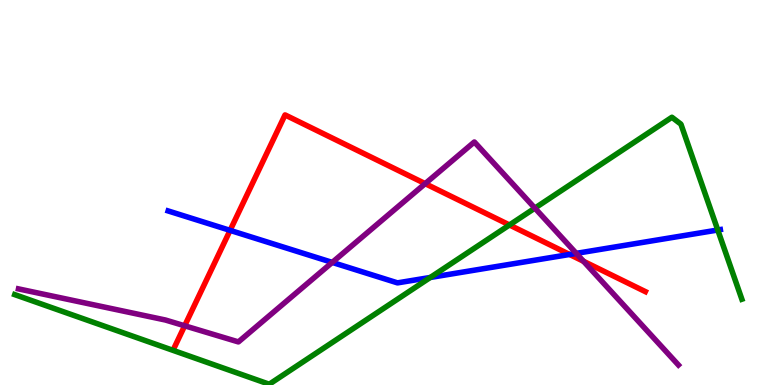[{'lines': ['blue', 'red'], 'intersections': [{'x': 2.97, 'y': 4.02}, {'x': 7.35, 'y': 3.39}]}, {'lines': ['green', 'red'], 'intersections': [{'x': 6.57, 'y': 4.16}]}, {'lines': ['purple', 'red'], 'intersections': [{'x': 2.38, 'y': 1.54}, {'x': 5.49, 'y': 5.23}, {'x': 7.53, 'y': 3.21}]}, {'lines': ['blue', 'green'], 'intersections': [{'x': 5.55, 'y': 2.79}, {'x': 9.26, 'y': 4.03}]}, {'lines': ['blue', 'purple'], 'intersections': [{'x': 4.29, 'y': 3.18}, {'x': 7.44, 'y': 3.42}]}, {'lines': ['green', 'purple'], 'intersections': [{'x': 6.9, 'y': 4.59}]}]